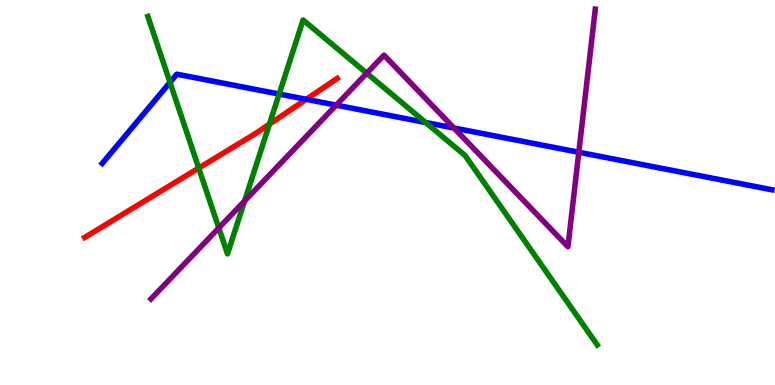[{'lines': ['blue', 'red'], 'intersections': [{'x': 3.95, 'y': 7.42}]}, {'lines': ['green', 'red'], 'intersections': [{'x': 2.56, 'y': 5.63}, {'x': 3.48, 'y': 6.78}]}, {'lines': ['purple', 'red'], 'intersections': []}, {'lines': ['blue', 'green'], 'intersections': [{'x': 2.19, 'y': 7.86}, {'x': 3.6, 'y': 7.56}, {'x': 5.49, 'y': 6.82}]}, {'lines': ['blue', 'purple'], 'intersections': [{'x': 4.34, 'y': 7.27}, {'x': 5.86, 'y': 6.68}, {'x': 7.47, 'y': 6.05}]}, {'lines': ['green', 'purple'], 'intersections': [{'x': 2.82, 'y': 4.08}, {'x': 3.16, 'y': 4.78}, {'x': 4.73, 'y': 8.1}]}]